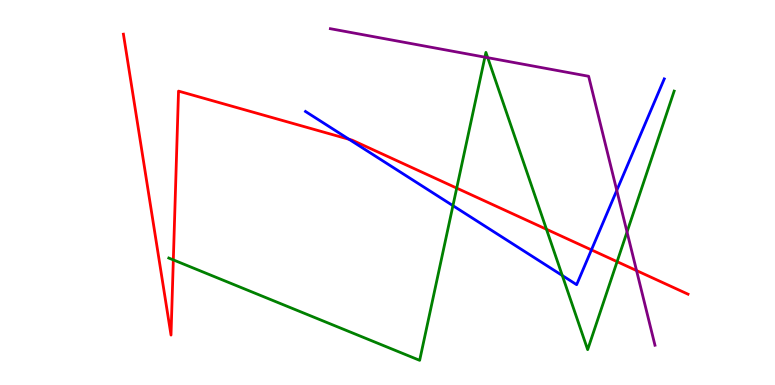[{'lines': ['blue', 'red'], 'intersections': [{'x': 4.5, 'y': 6.38}, {'x': 7.63, 'y': 3.51}]}, {'lines': ['green', 'red'], 'intersections': [{'x': 2.24, 'y': 3.25}, {'x': 5.89, 'y': 5.11}, {'x': 7.05, 'y': 4.05}, {'x': 7.96, 'y': 3.2}]}, {'lines': ['purple', 'red'], 'intersections': [{'x': 8.21, 'y': 2.97}]}, {'lines': ['blue', 'green'], 'intersections': [{'x': 5.84, 'y': 4.66}, {'x': 7.26, 'y': 2.84}]}, {'lines': ['blue', 'purple'], 'intersections': [{'x': 7.96, 'y': 5.05}]}, {'lines': ['green', 'purple'], 'intersections': [{'x': 6.26, 'y': 8.52}, {'x': 6.29, 'y': 8.5}, {'x': 8.09, 'y': 3.97}]}]